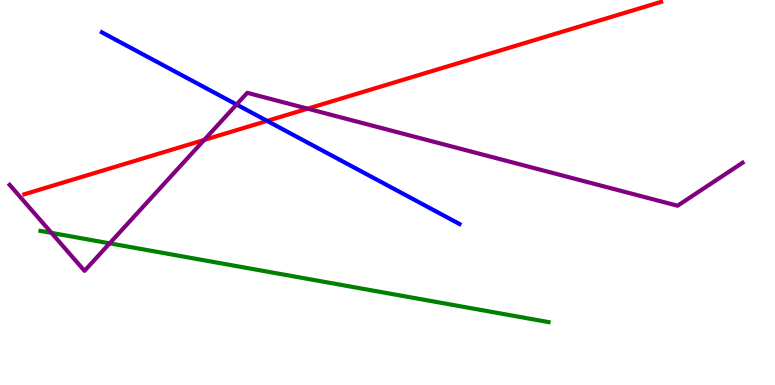[{'lines': ['blue', 'red'], 'intersections': [{'x': 3.45, 'y': 6.86}]}, {'lines': ['green', 'red'], 'intersections': []}, {'lines': ['purple', 'red'], 'intersections': [{'x': 2.63, 'y': 6.37}, {'x': 3.97, 'y': 7.18}]}, {'lines': ['blue', 'green'], 'intersections': []}, {'lines': ['blue', 'purple'], 'intersections': [{'x': 3.05, 'y': 7.29}]}, {'lines': ['green', 'purple'], 'intersections': [{'x': 0.664, 'y': 3.95}, {'x': 1.41, 'y': 3.68}]}]